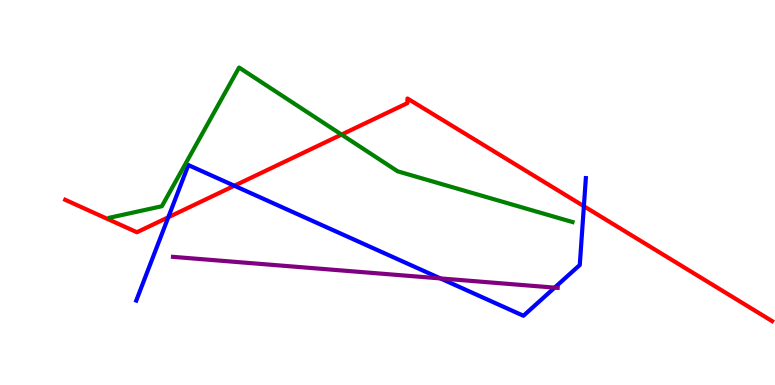[{'lines': ['blue', 'red'], 'intersections': [{'x': 2.17, 'y': 4.36}, {'x': 3.02, 'y': 5.18}, {'x': 7.53, 'y': 4.64}]}, {'lines': ['green', 'red'], 'intersections': [{'x': 4.41, 'y': 6.5}]}, {'lines': ['purple', 'red'], 'intersections': []}, {'lines': ['blue', 'green'], 'intersections': []}, {'lines': ['blue', 'purple'], 'intersections': [{'x': 5.68, 'y': 2.77}, {'x': 7.16, 'y': 2.53}]}, {'lines': ['green', 'purple'], 'intersections': []}]